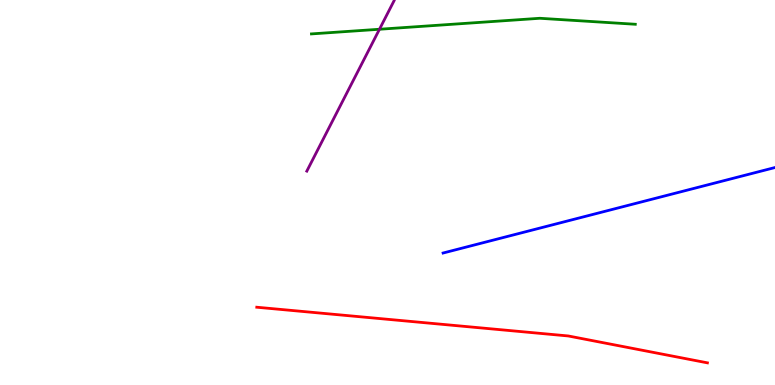[{'lines': ['blue', 'red'], 'intersections': []}, {'lines': ['green', 'red'], 'intersections': []}, {'lines': ['purple', 'red'], 'intersections': []}, {'lines': ['blue', 'green'], 'intersections': []}, {'lines': ['blue', 'purple'], 'intersections': []}, {'lines': ['green', 'purple'], 'intersections': [{'x': 4.9, 'y': 9.24}]}]